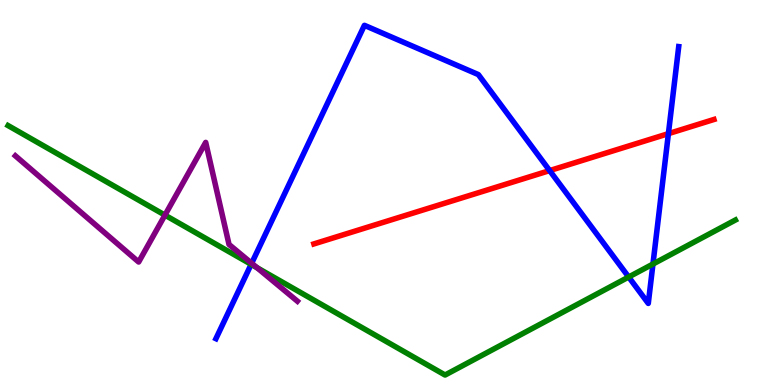[{'lines': ['blue', 'red'], 'intersections': [{'x': 7.09, 'y': 5.57}, {'x': 8.62, 'y': 6.53}]}, {'lines': ['green', 'red'], 'intersections': []}, {'lines': ['purple', 'red'], 'intersections': []}, {'lines': ['blue', 'green'], 'intersections': [{'x': 3.24, 'y': 3.13}, {'x': 8.11, 'y': 2.81}, {'x': 8.43, 'y': 3.14}]}, {'lines': ['blue', 'purple'], 'intersections': [{'x': 3.25, 'y': 3.16}]}, {'lines': ['green', 'purple'], 'intersections': [{'x': 2.13, 'y': 4.41}, {'x': 3.32, 'y': 3.05}]}]